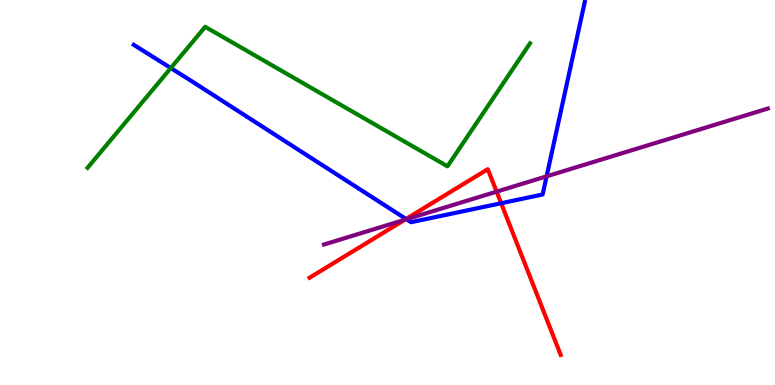[{'lines': ['blue', 'red'], 'intersections': [{'x': 5.24, 'y': 4.31}, {'x': 6.47, 'y': 4.72}]}, {'lines': ['green', 'red'], 'intersections': []}, {'lines': ['purple', 'red'], 'intersections': [{'x': 5.22, 'y': 4.29}, {'x': 6.41, 'y': 5.02}]}, {'lines': ['blue', 'green'], 'intersections': [{'x': 2.2, 'y': 8.23}]}, {'lines': ['blue', 'purple'], 'intersections': [{'x': 5.24, 'y': 4.3}, {'x': 7.05, 'y': 5.42}]}, {'lines': ['green', 'purple'], 'intersections': []}]